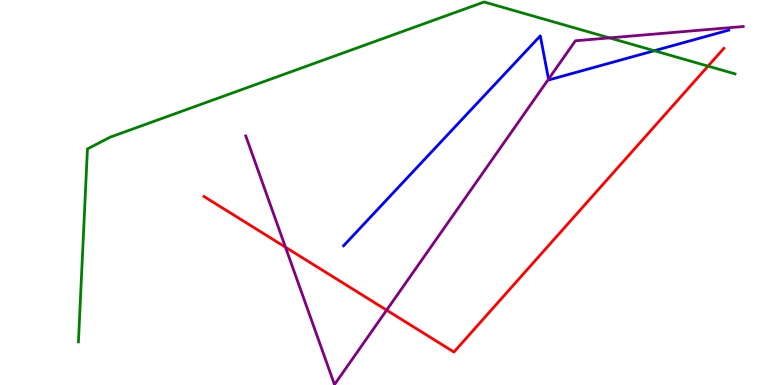[{'lines': ['blue', 'red'], 'intersections': []}, {'lines': ['green', 'red'], 'intersections': [{'x': 9.14, 'y': 8.28}]}, {'lines': ['purple', 'red'], 'intersections': [{'x': 3.68, 'y': 3.58}, {'x': 4.99, 'y': 1.94}]}, {'lines': ['blue', 'green'], 'intersections': [{'x': 8.44, 'y': 8.68}]}, {'lines': ['blue', 'purple'], 'intersections': [{'x': 7.08, 'y': 7.94}]}, {'lines': ['green', 'purple'], 'intersections': [{'x': 7.86, 'y': 9.02}]}]